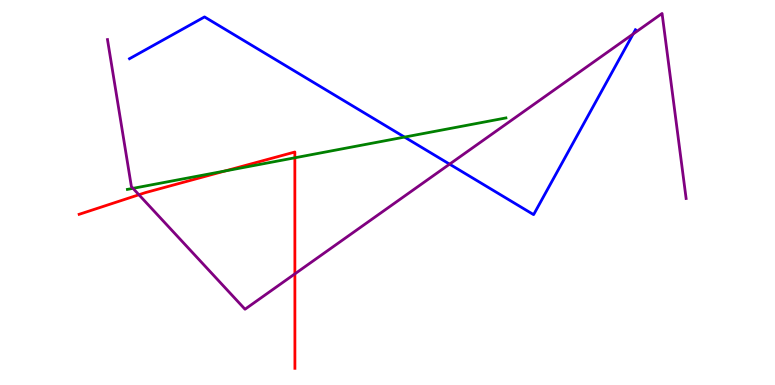[{'lines': ['blue', 'red'], 'intersections': []}, {'lines': ['green', 'red'], 'intersections': [{'x': 2.91, 'y': 5.56}, {'x': 3.8, 'y': 5.9}]}, {'lines': ['purple', 'red'], 'intersections': [{'x': 1.79, 'y': 4.94}, {'x': 3.8, 'y': 2.89}]}, {'lines': ['blue', 'green'], 'intersections': [{'x': 5.22, 'y': 6.44}]}, {'lines': ['blue', 'purple'], 'intersections': [{'x': 5.8, 'y': 5.74}, {'x': 8.17, 'y': 9.12}]}, {'lines': ['green', 'purple'], 'intersections': [{'x': 1.72, 'y': 5.11}]}]